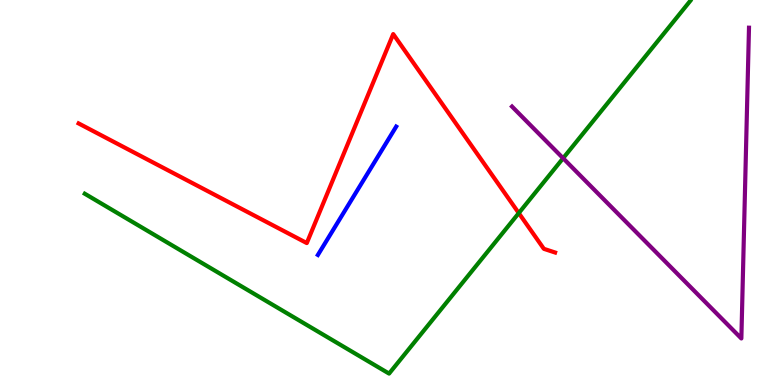[{'lines': ['blue', 'red'], 'intersections': []}, {'lines': ['green', 'red'], 'intersections': [{'x': 6.69, 'y': 4.47}]}, {'lines': ['purple', 'red'], 'intersections': []}, {'lines': ['blue', 'green'], 'intersections': []}, {'lines': ['blue', 'purple'], 'intersections': []}, {'lines': ['green', 'purple'], 'intersections': [{'x': 7.27, 'y': 5.89}]}]